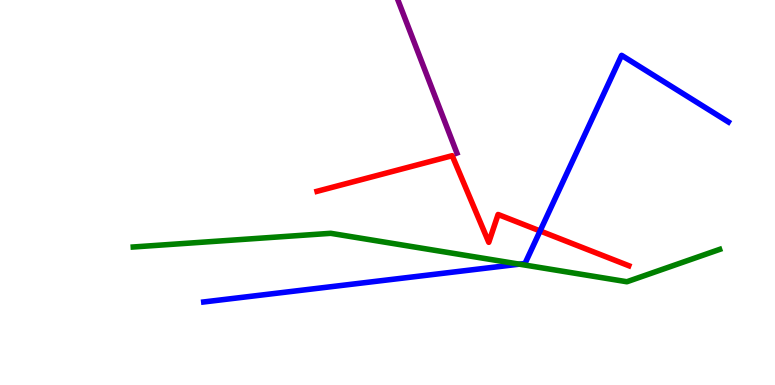[{'lines': ['blue', 'red'], 'intersections': [{'x': 6.97, 'y': 4.0}]}, {'lines': ['green', 'red'], 'intersections': []}, {'lines': ['purple', 'red'], 'intersections': []}, {'lines': ['blue', 'green'], 'intersections': [{'x': 6.7, 'y': 3.14}]}, {'lines': ['blue', 'purple'], 'intersections': []}, {'lines': ['green', 'purple'], 'intersections': []}]